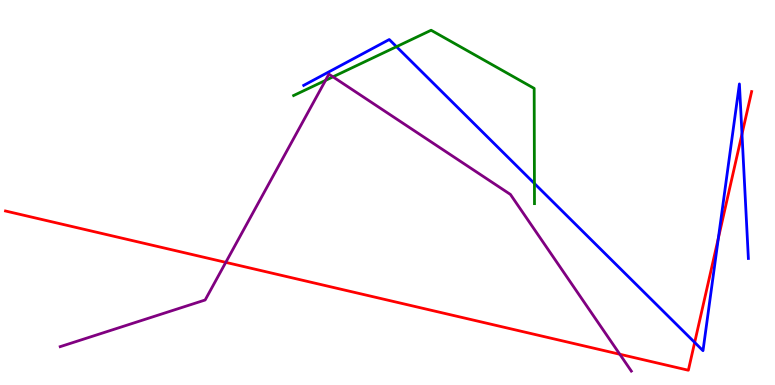[{'lines': ['blue', 'red'], 'intersections': [{'x': 8.96, 'y': 1.11}, {'x': 9.27, 'y': 3.82}, {'x': 9.57, 'y': 6.52}]}, {'lines': ['green', 'red'], 'intersections': []}, {'lines': ['purple', 'red'], 'intersections': [{'x': 2.91, 'y': 3.19}, {'x': 8.0, 'y': 0.799}]}, {'lines': ['blue', 'green'], 'intersections': [{'x': 5.12, 'y': 8.79}, {'x': 6.9, 'y': 5.23}]}, {'lines': ['blue', 'purple'], 'intersections': []}, {'lines': ['green', 'purple'], 'intersections': [{'x': 4.2, 'y': 7.91}, {'x': 4.3, 'y': 8.0}]}]